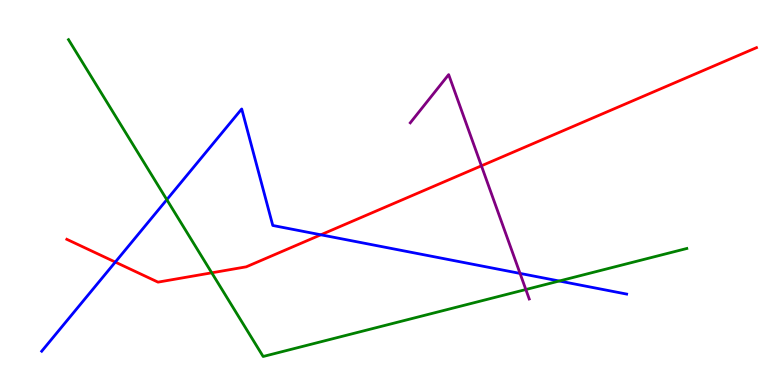[{'lines': ['blue', 'red'], 'intersections': [{'x': 1.49, 'y': 3.19}, {'x': 4.14, 'y': 3.9}]}, {'lines': ['green', 'red'], 'intersections': [{'x': 2.73, 'y': 2.91}]}, {'lines': ['purple', 'red'], 'intersections': [{'x': 6.21, 'y': 5.69}]}, {'lines': ['blue', 'green'], 'intersections': [{'x': 2.15, 'y': 4.81}, {'x': 7.22, 'y': 2.7}]}, {'lines': ['blue', 'purple'], 'intersections': [{'x': 6.71, 'y': 2.9}]}, {'lines': ['green', 'purple'], 'intersections': [{'x': 6.78, 'y': 2.48}]}]